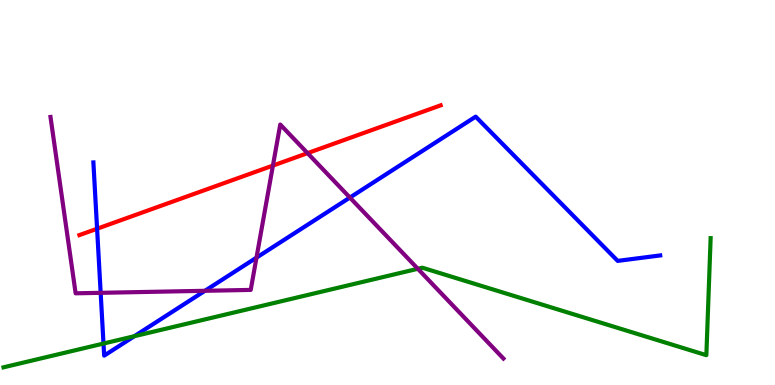[{'lines': ['blue', 'red'], 'intersections': [{'x': 1.25, 'y': 4.06}]}, {'lines': ['green', 'red'], 'intersections': []}, {'lines': ['purple', 'red'], 'intersections': [{'x': 3.52, 'y': 5.7}, {'x': 3.97, 'y': 6.02}]}, {'lines': ['blue', 'green'], 'intersections': [{'x': 1.34, 'y': 1.08}, {'x': 1.73, 'y': 1.27}]}, {'lines': ['blue', 'purple'], 'intersections': [{'x': 1.3, 'y': 2.39}, {'x': 2.64, 'y': 2.45}, {'x': 3.31, 'y': 3.31}, {'x': 4.51, 'y': 4.87}]}, {'lines': ['green', 'purple'], 'intersections': [{'x': 5.39, 'y': 3.02}]}]